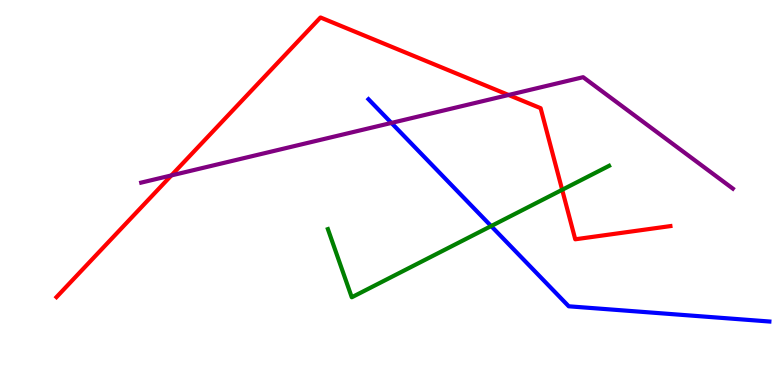[{'lines': ['blue', 'red'], 'intersections': []}, {'lines': ['green', 'red'], 'intersections': [{'x': 7.25, 'y': 5.07}]}, {'lines': ['purple', 'red'], 'intersections': [{'x': 2.21, 'y': 5.44}, {'x': 6.56, 'y': 7.53}]}, {'lines': ['blue', 'green'], 'intersections': [{'x': 6.34, 'y': 4.13}]}, {'lines': ['blue', 'purple'], 'intersections': [{'x': 5.05, 'y': 6.81}]}, {'lines': ['green', 'purple'], 'intersections': []}]